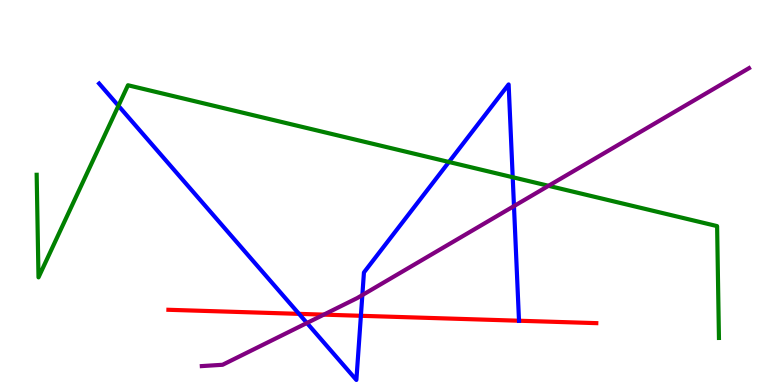[{'lines': ['blue', 'red'], 'intersections': [{'x': 3.86, 'y': 1.85}, {'x': 4.66, 'y': 1.8}, {'x': 6.7, 'y': 1.67}]}, {'lines': ['green', 'red'], 'intersections': []}, {'lines': ['purple', 'red'], 'intersections': [{'x': 4.18, 'y': 1.83}]}, {'lines': ['blue', 'green'], 'intersections': [{'x': 1.53, 'y': 7.25}, {'x': 5.79, 'y': 5.79}, {'x': 6.62, 'y': 5.4}]}, {'lines': ['blue', 'purple'], 'intersections': [{'x': 3.96, 'y': 1.61}, {'x': 4.68, 'y': 2.34}, {'x': 6.63, 'y': 4.65}]}, {'lines': ['green', 'purple'], 'intersections': [{'x': 7.08, 'y': 5.17}]}]